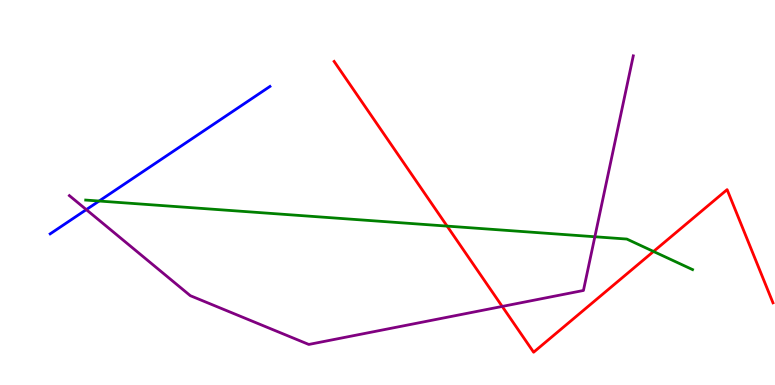[{'lines': ['blue', 'red'], 'intersections': []}, {'lines': ['green', 'red'], 'intersections': [{'x': 5.77, 'y': 4.13}, {'x': 8.43, 'y': 3.47}]}, {'lines': ['purple', 'red'], 'intersections': [{'x': 6.48, 'y': 2.04}]}, {'lines': ['blue', 'green'], 'intersections': [{'x': 1.28, 'y': 4.78}]}, {'lines': ['blue', 'purple'], 'intersections': [{'x': 1.11, 'y': 4.56}]}, {'lines': ['green', 'purple'], 'intersections': [{'x': 7.68, 'y': 3.85}]}]